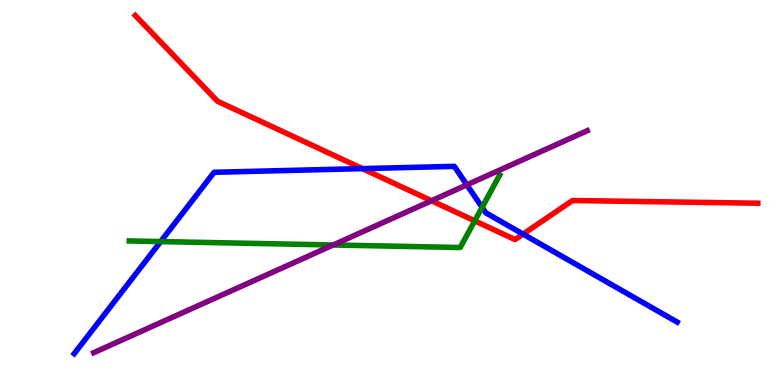[{'lines': ['blue', 'red'], 'intersections': [{'x': 4.68, 'y': 5.62}, {'x': 6.75, 'y': 3.92}]}, {'lines': ['green', 'red'], 'intersections': [{'x': 6.13, 'y': 4.26}]}, {'lines': ['purple', 'red'], 'intersections': [{'x': 5.57, 'y': 4.79}]}, {'lines': ['blue', 'green'], 'intersections': [{'x': 2.07, 'y': 3.73}, {'x': 6.22, 'y': 4.61}]}, {'lines': ['blue', 'purple'], 'intersections': [{'x': 6.02, 'y': 5.2}]}, {'lines': ['green', 'purple'], 'intersections': [{'x': 4.3, 'y': 3.64}]}]